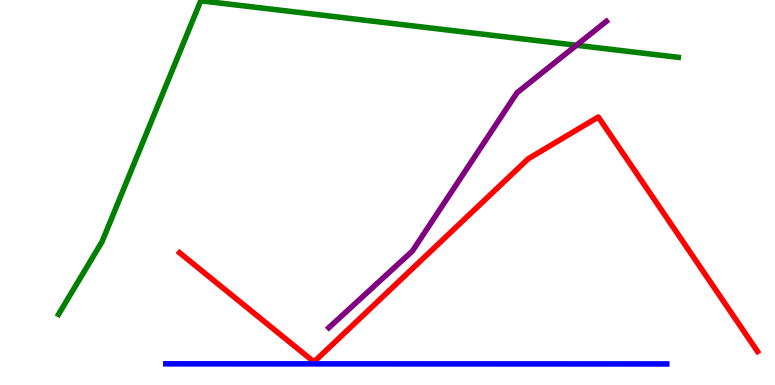[{'lines': ['blue', 'red'], 'intersections': []}, {'lines': ['green', 'red'], 'intersections': []}, {'lines': ['purple', 'red'], 'intersections': []}, {'lines': ['blue', 'green'], 'intersections': []}, {'lines': ['blue', 'purple'], 'intersections': []}, {'lines': ['green', 'purple'], 'intersections': [{'x': 7.44, 'y': 8.82}]}]